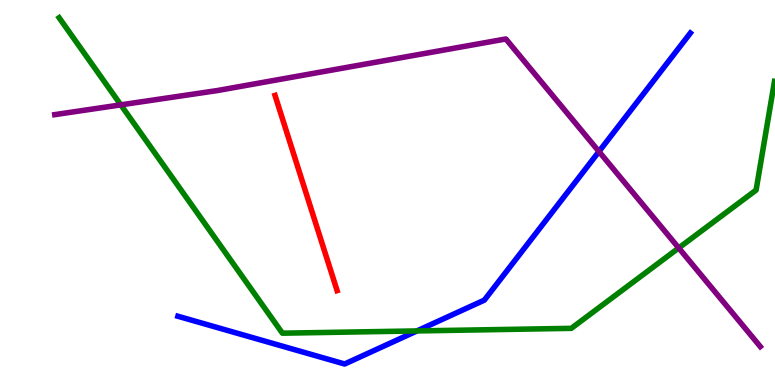[{'lines': ['blue', 'red'], 'intersections': []}, {'lines': ['green', 'red'], 'intersections': []}, {'lines': ['purple', 'red'], 'intersections': []}, {'lines': ['blue', 'green'], 'intersections': [{'x': 5.38, 'y': 1.4}]}, {'lines': ['blue', 'purple'], 'intersections': [{'x': 7.73, 'y': 6.06}]}, {'lines': ['green', 'purple'], 'intersections': [{'x': 1.56, 'y': 7.28}, {'x': 8.76, 'y': 3.56}]}]